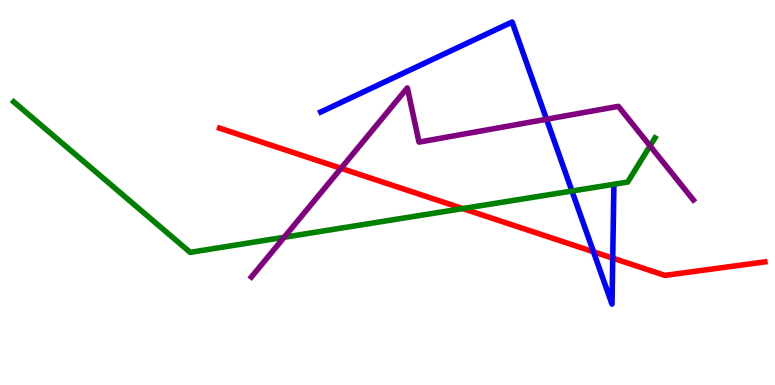[{'lines': ['blue', 'red'], 'intersections': [{'x': 7.66, 'y': 3.46}, {'x': 7.91, 'y': 3.3}]}, {'lines': ['green', 'red'], 'intersections': [{'x': 5.97, 'y': 4.58}]}, {'lines': ['purple', 'red'], 'intersections': [{'x': 4.4, 'y': 5.63}]}, {'lines': ['blue', 'green'], 'intersections': [{'x': 7.38, 'y': 5.04}]}, {'lines': ['blue', 'purple'], 'intersections': [{'x': 7.05, 'y': 6.9}]}, {'lines': ['green', 'purple'], 'intersections': [{'x': 3.67, 'y': 3.84}, {'x': 8.39, 'y': 6.21}]}]